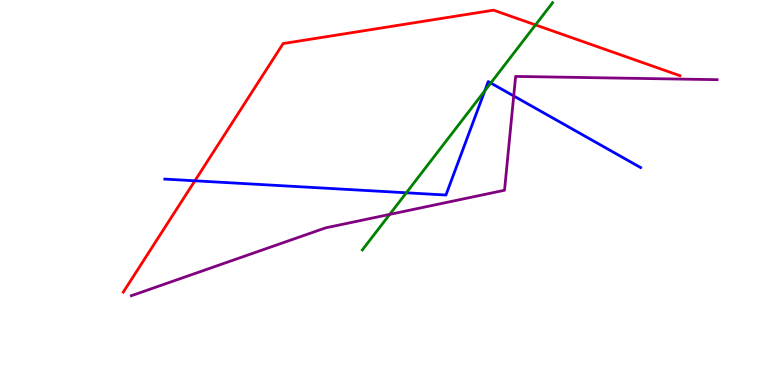[{'lines': ['blue', 'red'], 'intersections': [{'x': 2.51, 'y': 5.3}]}, {'lines': ['green', 'red'], 'intersections': [{'x': 6.91, 'y': 9.35}]}, {'lines': ['purple', 'red'], 'intersections': []}, {'lines': ['blue', 'green'], 'intersections': [{'x': 5.24, 'y': 4.99}, {'x': 6.26, 'y': 7.64}, {'x': 6.33, 'y': 7.84}]}, {'lines': ['blue', 'purple'], 'intersections': [{'x': 6.63, 'y': 7.51}]}, {'lines': ['green', 'purple'], 'intersections': [{'x': 5.03, 'y': 4.43}]}]